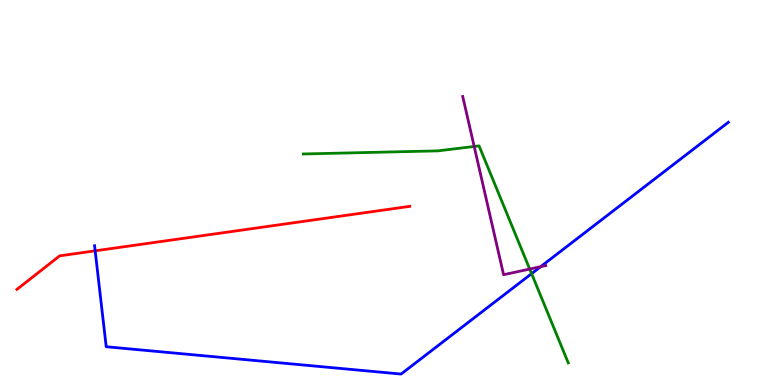[{'lines': ['blue', 'red'], 'intersections': [{'x': 1.23, 'y': 3.48}]}, {'lines': ['green', 'red'], 'intersections': []}, {'lines': ['purple', 'red'], 'intersections': []}, {'lines': ['blue', 'green'], 'intersections': [{'x': 6.86, 'y': 2.89}]}, {'lines': ['blue', 'purple'], 'intersections': [{'x': 6.98, 'y': 3.07}]}, {'lines': ['green', 'purple'], 'intersections': [{'x': 6.12, 'y': 6.2}, {'x': 6.83, 'y': 3.01}]}]